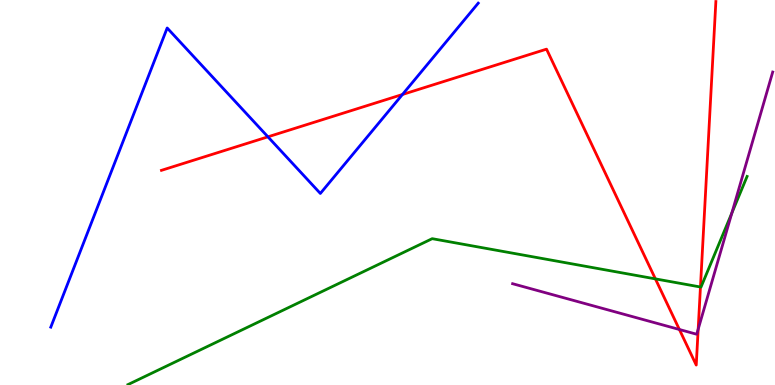[{'lines': ['blue', 'red'], 'intersections': [{'x': 3.46, 'y': 6.45}, {'x': 5.19, 'y': 7.55}]}, {'lines': ['green', 'red'], 'intersections': [{'x': 8.46, 'y': 2.76}, {'x': 9.04, 'y': 2.55}]}, {'lines': ['purple', 'red'], 'intersections': [{'x': 8.77, 'y': 1.44}, {'x': 9.01, 'y': 1.45}]}, {'lines': ['blue', 'green'], 'intersections': []}, {'lines': ['blue', 'purple'], 'intersections': []}, {'lines': ['green', 'purple'], 'intersections': [{'x': 9.44, 'y': 4.47}]}]